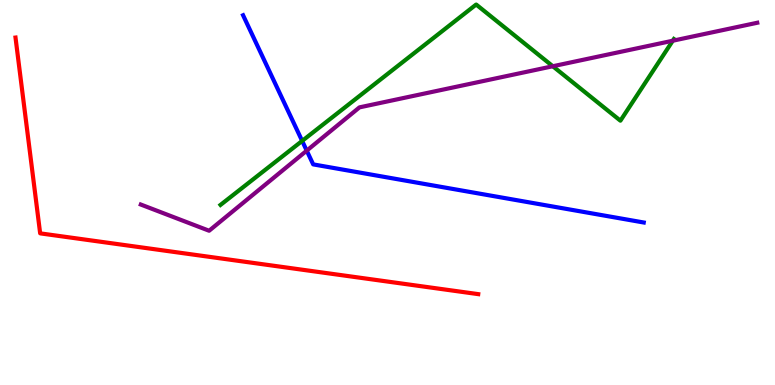[{'lines': ['blue', 'red'], 'intersections': []}, {'lines': ['green', 'red'], 'intersections': []}, {'lines': ['purple', 'red'], 'intersections': []}, {'lines': ['blue', 'green'], 'intersections': [{'x': 3.9, 'y': 6.34}]}, {'lines': ['blue', 'purple'], 'intersections': [{'x': 3.96, 'y': 6.09}]}, {'lines': ['green', 'purple'], 'intersections': [{'x': 7.13, 'y': 8.28}, {'x': 8.68, 'y': 8.94}]}]